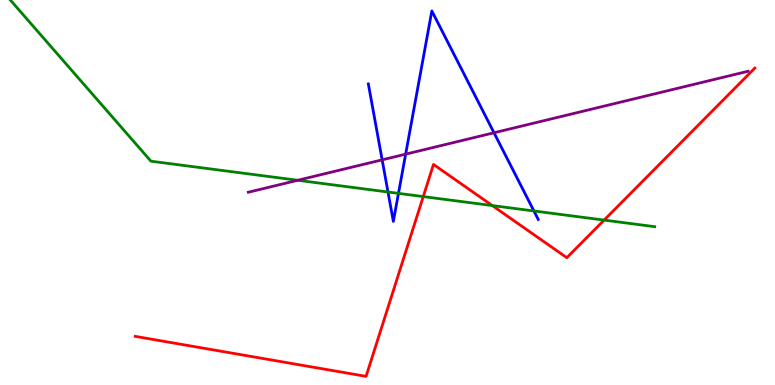[{'lines': ['blue', 'red'], 'intersections': []}, {'lines': ['green', 'red'], 'intersections': [{'x': 5.46, 'y': 4.89}, {'x': 6.35, 'y': 4.66}, {'x': 7.8, 'y': 4.28}]}, {'lines': ['purple', 'red'], 'intersections': []}, {'lines': ['blue', 'green'], 'intersections': [{'x': 5.01, 'y': 5.01}, {'x': 5.14, 'y': 4.98}, {'x': 6.89, 'y': 4.52}]}, {'lines': ['blue', 'purple'], 'intersections': [{'x': 4.93, 'y': 5.85}, {'x': 5.23, 'y': 6.0}, {'x': 6.37, 'y': 6.55}]}, {'lines': ['green', 'purple'], 'intersections': [{'x': 3.84, 'y': 5.32}]}]